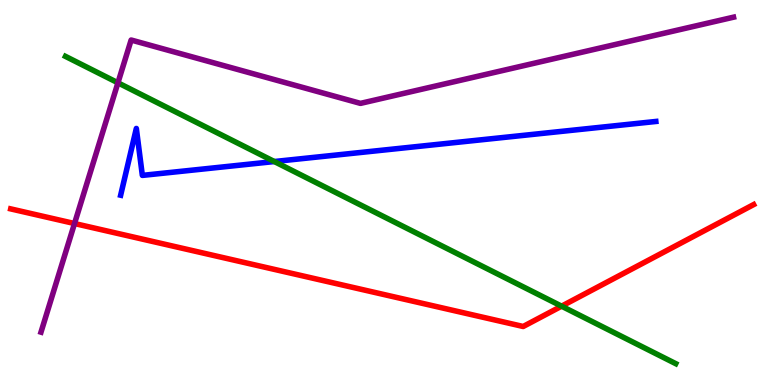[{'lines': ['blue', 'red'], 'intersections': []}, {'lines': ['green', 'red'], 'intersections': [{'x': 7.25, 'y': 2.05}]}, {'lines': ['purple', 'red'], 'intersections': [{'x': 0.962, 'y': 4.19}]}, {'lines': ['blue', 'green'], 'intersections': [{'x': 3.54, 'y': 5.8}]}, {'lines': ['blue', 'purple'], 'intersections': []}, {'lines': ['green', 'purple'], 'intersections': [{'x': 1.52, 'y': 7.85}]}]